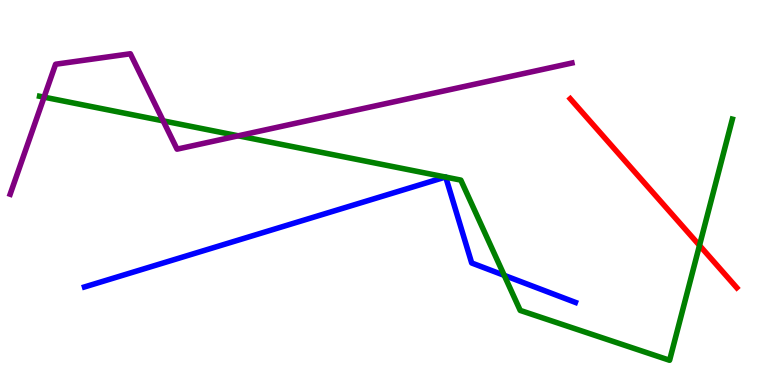[{'lines': ['blue', 'red'], 'intersections': []}, {'lines': ['green', 'red'], 'intersections': [{'x': 9.03, 'y': 3.63}]}, {'lines': ['purple', 'red'], 'intersections': []}, {'lines': ['blue', 'green'], 'intersections': [{'x': 5.75, 'y': 5.4}, {'x': 5.75, 'y': 5.4}, {'x': 6.51, 'y': 2.85}]}, {'lines': ['blue', 'purple'], 'intersections': []}, {'lines': ['green', 'purple'], 'intersections': [{'x': 0.569, 'y': 7.48}, {'x': 2.11, 'y': 6.86}, {'x': 3.07, 'y': 6.47}]}]